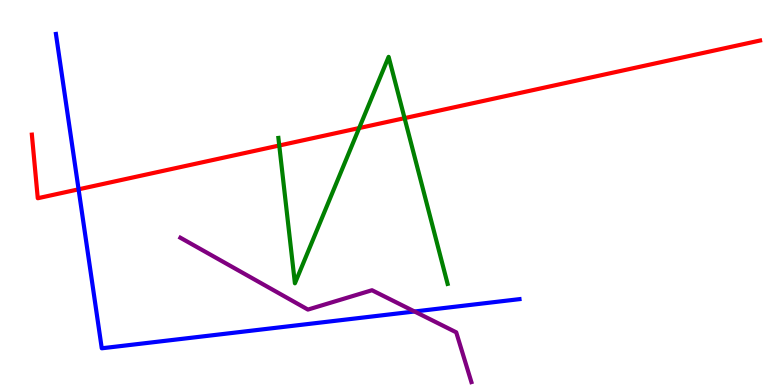[{'lines': ['blue', 'red'], 'intersections': [{'x': 1.01, 'y': 5.08}]}, {'lines': ['green', 'red'], 'intersections': [{'x': 3.6, 'y': 6.22}, {'x': 4.63, 'y': 6.67}, {'x': 5.22, 'y': 6.93}]}, {'lines': ['purple', 'red'], 'intersections': []}, {'lines': ['blue', 'green'], 'intersections': []}, {'lines': ['blue', 'purple'], 'intersections': [{'x': 5.35, 'y': 1.91}]}, {'lines': ['green', 'purple'], 'intersections': []}]